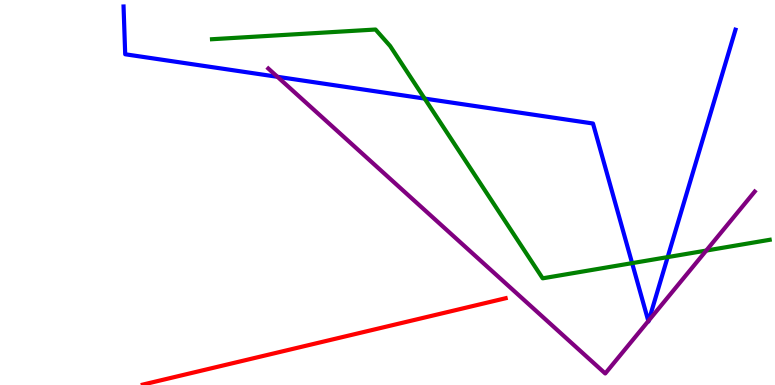[{'lines': ['blue', 'red'], 'intersections': []}, {'lines': ['green', 'red'], 'intersections': []}, {'lines': ['purple', 'red'], 'intersections': []}, {'lines': ['blue', 'green'], 'intersections': [{'x': 5.48, 'y': 7.44}, {'x': 8.16, 'y': 3.17}, {'x': 8.62, 'y': 3.32}]}, {'lines': ['blue', 'purple'], 'intersections': [{'x': 3.58, 'y': 8.01}, {'x': 8.37, 'y': 1.66}, {'x': 8.37, 'y': 1.67}]}, {'lines': ['green', 'purple'], 'intersections': [{'x': 9.11, 'y': 3.49}]}]